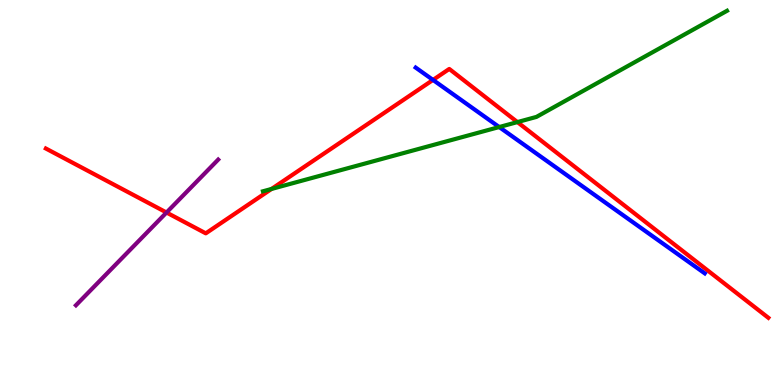[{'lines': ['blue', 'red'], 'intersections': [{'x': 5.59, 'y': 7.92}]}, {'lines': ['green', 'red'], 'intersections': [{'x': 3.5, 'y': 5.09}, {'x': 6.68, 'y': 6.83}]}, {'lines': ['purple', 'red'], 'intersections': [{'x': 2.15, 'y': 4.48}]}, {'lines': ['blue', 'green'], 'intersections': [{'x': 6.44, 'y': 6.7}]}, {'lines': ['blue', 'purple'], 'intersections': []}, {'lines': ['green', 'purple'], 'intersections': []}]